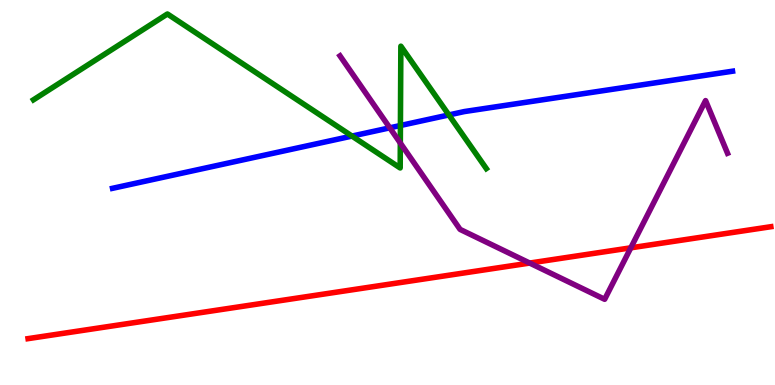[{'lines': ['blue', 'red'], 'intersections': []}, {'lines': ['green', 'red'], 'intersections': []}, {'lines': ['purple', 'red'], 'intersections': [{'x': 6.83, 'y': 3.17}, {'x': 8.14, 'y': 3.56}]}, {'lines': ['blue', 'green'], 'intersections': [{'x': 4.54, 'y': 6.47}, {'x': 5.17, 'y': 6.74}, {'x': 5.79, 'y': 7.01}]}, {'lines': ['blue', 'purple'], 'intersections': [{'x': 5.03, 'y': 6.68}]}, {'lines': ['green', 'purple'], 'intersections': [{'x': 5.17, 'y': 6.28}]}]